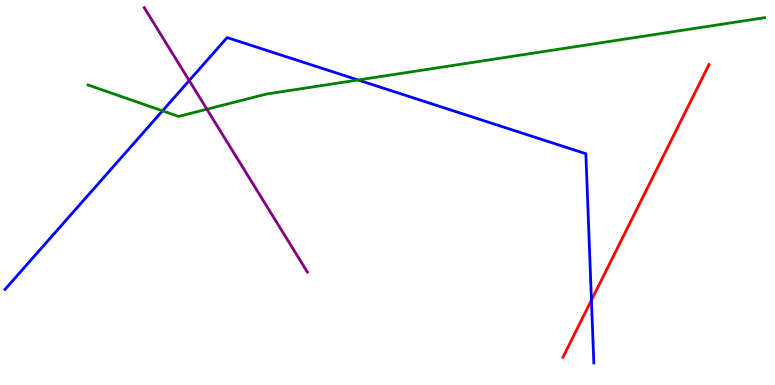[{'lines': ['blue', 'red'], 'intersections': [{'x': 7.63, 'y': 2.2}]}, {'lines': ['green', 'red'], 'intersections': []}, {'lines': ['purple', 'red'], 'intersections': []}, {'lines': ['blue', 'green'], 'intersections': [{'x': 2.1, 'y': 7.12}, {'x': 4.62, 'y': 7.92}]}, {'lines': ['blue', 'purple'], 'intersections': [{'x': 2.44, 'y': 7.91}]}, {'lines': ['green', 'purple'], 'intersections': [{'x': 2.67, 'y': 7.16}]}]